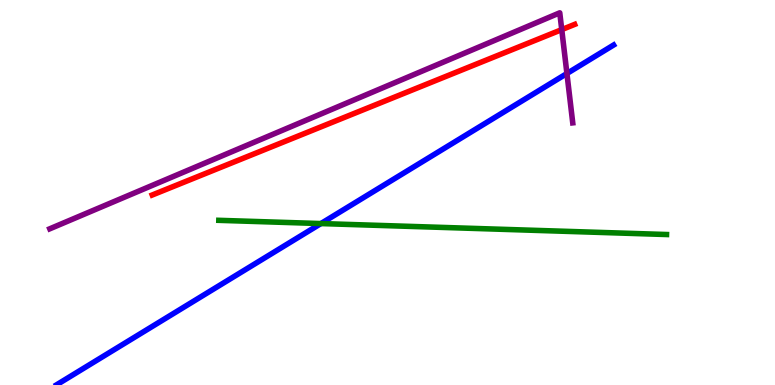[{'lines': ['blue', 'red'], 'intersections': []}, {'lines': ['green', 'red'], 'intersections': []}, {'lines': ['purple', 'red'], 'intersections': [{'x': 7.25, 'y': 9.23}]}, {'lines': ['blue', 'green'], 'intersections': [{'x': 4.14, 'y': 4.19}]}, {'lines': ['blue', 'purple'], 'intersections': [{'x': 7.32, 'y': 8.09}]}, {'lines': ['green', 'purple'], 'intersections': []}]